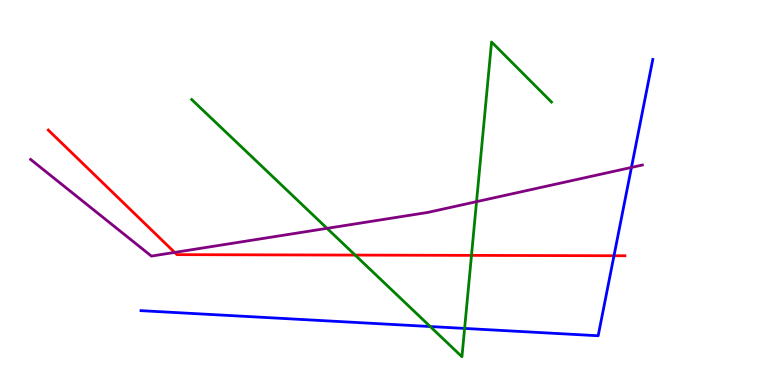[{'lines': ['blue', 'red'], 'intersections': [{'x': 7.92, 'y': 3.36}]}, {'lines': ['green', 'red'], 'intersections': [{'x': 4.58, 'y': 3.37}, {'x': 6.08, 'y': 3.37}]}, {'lines': ['purple', 'red'], 'intersections': [{'x': 2.25, 'y': 3.44}]}, {'lines': ['blue', 'green'], 'intersections': [{'x': 5.55, 'y': 1.52}, {'x': 6.0, 'y': 1.47}]}, {'lines': ['blue', 'purple'], 'intersections': [{'x': 8.15, 'y': 5.65}]}, {'lines': ['green', 'purple'], 'intersections': [{'x': 4.22, 'y': 4.07}, {'x': 6.15, 'y': 4.76}]}]